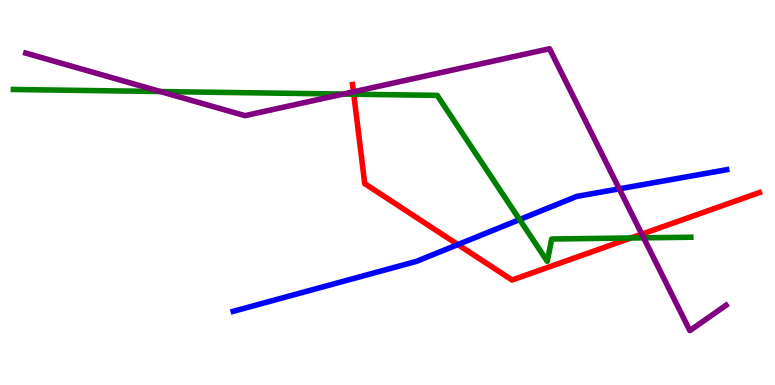[{'lines': ['blue', 'red'], 'intersections': [{'x': 5.91, 'y': 3.65}]}, {'lines': ['green', 'red'], 'intersections': [{'x': 4.56, 'y': 7.55}, {'x': 8.14, 'y': 3.82}]}, {'lines': ['purple', 'red'], 'intersections': [{'x': 4.56, 'y': 7.62}, {'x': 8.28, 'y': 3.92}]}, {'lines': ['blue', 'green'], 'intersections': [{'x': 6.7, 'y': 4.3}]}, {'lines': ['blue', 'purple'], 'intersections': [{'x': 7.99, 'y': 5.1}]}, {'lines': ['green', 'purple'], 'intersections': [{'x': 2.07, 'y': 7.62}, {'x': 4.43, 'y': 7.56}, {'x': 8.31, 'y': 3.82}]}]